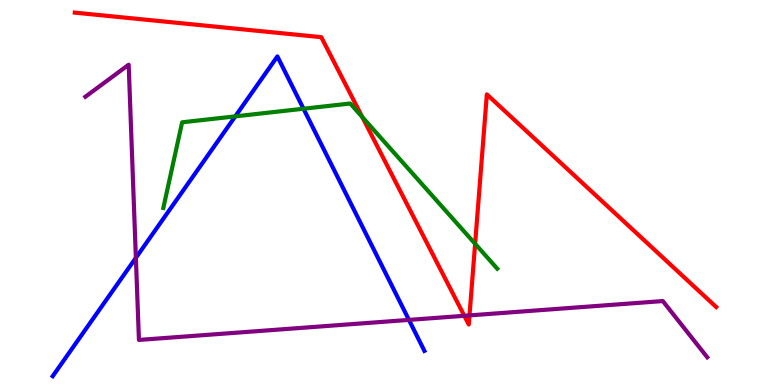[{'lines': ['blue', 'red'], 'intersections': []}, {'lines': ['green', 'red'], 'intersections': [{'x': 4.67, 'y': 6.96}, {'x': 6.13, 'y': 3.67}]}, {'lines': ['purple', 'red'], 'intersections': [{'x': 5.99, 'y': 1.8}, {'x': 6.06, 'y': 1.81}]}, {'lines': ['blue', 'green'], 'intersections': [{'x': 3.04, 'y': 6.98}, {'x': 3.92, 'y': 7.18}]}, {'lines': ['blue', 'purple'], 'intersections': [{'x': 1.75, 'y': 3.3}, {'x': 5.28, 'y': 1.69}]}, {'lines': ['green', 'purple'], 'intersections': []}]